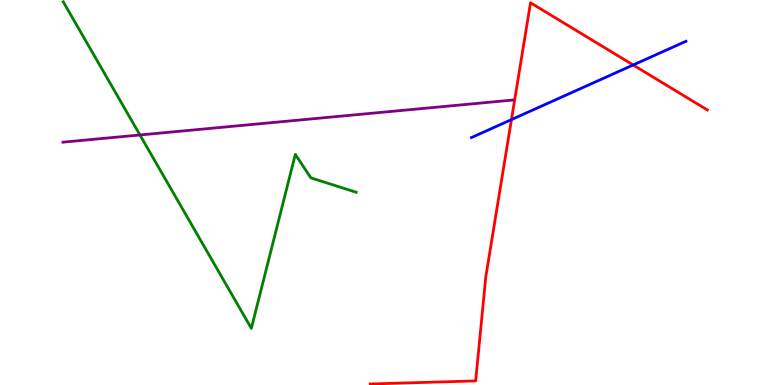[{'lines': ['blue', 'red'], 'intersections': [{'x': 6.6, 'y': 6.89}, {'x': 8.17, 'y': 8.31}]}, {'lines': ['green', 'red'], 'intersections': []}, {'lines': ['purple', 'red'], 'intersections': []}, {'lines': ['blue', 'green'], 'intersections': []}, {'lines': ['blue', 'purple'], 'intersections': []}, {'lines': ['green', 'purple'], 'intersections': [{'x': 1.81, 'y': 6.49}]}]